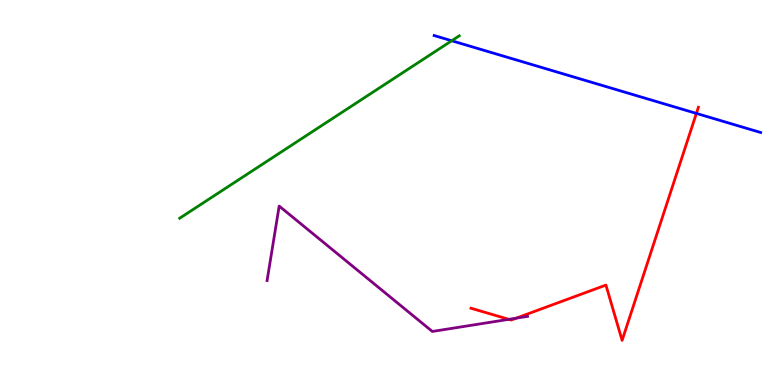[{'lines': ['blue', 'red'], 'intersections': [{'x': 8.99, 'y': 7.05}]}, {'lines': ['green', 'red'], 'intersections': []}, {'lines': ['purple', 'red'], 'intersections': [{'x': 6.57, 'y': 1.71}, {'x': 6.66, 'y': 1.74}]}, {'lines': ['blue', 'green'], 'intersections': [{'x': 5.83, 'y': 8.94}]}, {'lines': ['blue', 'purple'], 'intersections': []}, {'lines': ['green', 'purple'], 'intersections': []}]